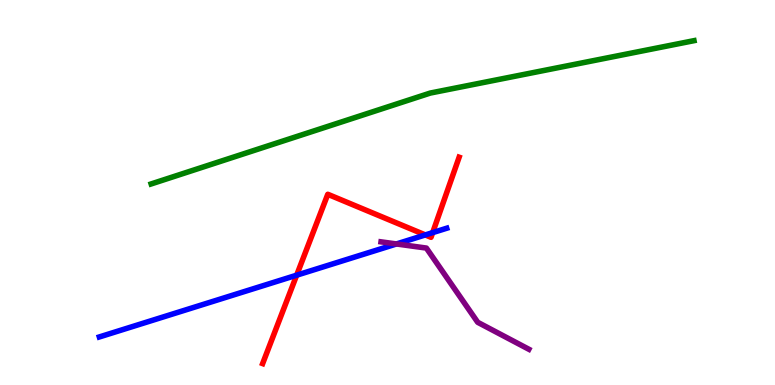[{'lines': ['blue', 'red'], 'intersections': [{'x': 3.83, 'y': 2.85}, {'x': 5.49, 'y': 3.9}, {'x': 5.58, 'y': 3.96}]}, {'lines': ['green', 'red'], 'intersections': []}, {'lines': ['purple', 'red'], 'intersections': []}, {'lines': ['blue', 'green'], 'intersections': []}, {'lines': ['blue', 'purple'], 'intersections': [{'x': 5.12, 'y': 3.66}]}, {'lines': ['green', 'purple'], 'intersections': []}]